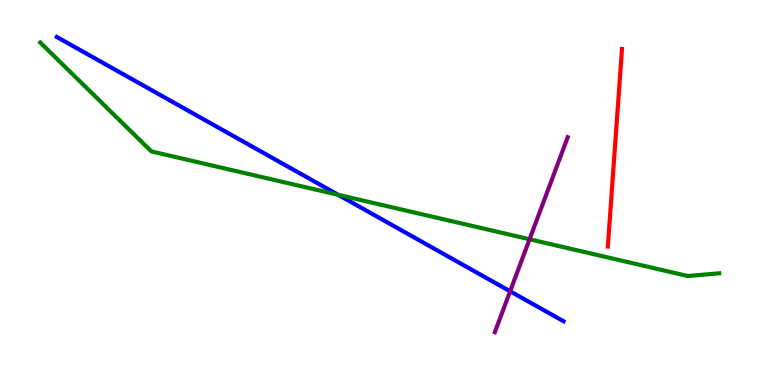[{'lines': ['blue', 'red'], 'intersections': []}, {'lines': ['green', 'red'], 'intersections': []}, {'lines': ['purple', 'red'], 'intersections': []}, {'lines': ['blue', 'green'], 'intersections': [{'x': 4.36, 'y': 4.94}]}, {'lines': ['blue', 'purple'], 'intersections': [{'x': 6.58, 'y': 2.43}]}, {'lines': ['green', 'purple'], 'intersections': [{'x': 6.83, 'y': 3.79}]}]